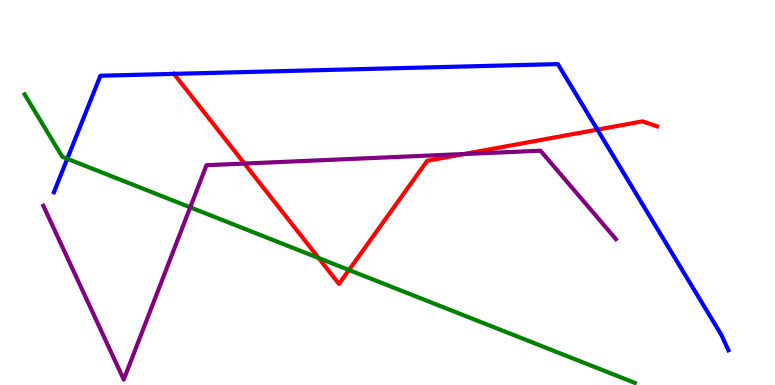[{'lines': ['blue', 'red'], 'intersections': [{'x': 7.71, 'y': 6.63}]}, {'lines': ['green', 'red'], 'intersections': [{'x': 4.11, 'y': 3.3}, {'x': 4.5, 'y': 2.99}]}, {'lines': ['purple', 'red'], 'intersections': [{'x': 3.15, 'y': 5.75}, {'x': 5.99, 'y': 6.0}]}, {'lines': ['blue', 'green'], 'intersections': [{'x': 0.868, 'y': 5.88}]}, {'lines': ['blue', 'purple'], 'intersections': []}, {'lines': ['green', 'purple'], 'intersections': [{'x': 2.45, 'y': 4.62}]}]